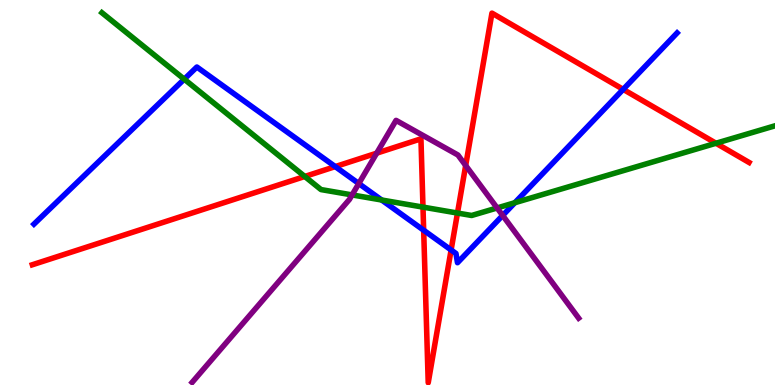[{'lines': ['blue', 'red'], 'intersections': [{'x': 4.33, 'y': 5.67}, {'x': 5.47, 'y': 4.02}, {'x': 5.82, 'y': 3.51}, {'x': 8.04, 'y': 7.68}]}, {'lines': ['green', 'red'], 'intersections': [{'x': 3.93, 'y': 5.42}, {'x': 5.46, 'y': 4.62}, {'x': 5.9, 'y': 4.47}, {'x': 9.24, 'y': 6.28}]}, {'lines': ['purple', 'red'], 'intersections': [{'x': 4.86, 'y': 6.02}, {'x': 6.01, 'y': 5.7}]}, {'lines': ['blue', 'green'], 'intersections': [{'x': 2.38, 'y': 7.94}, {'x': 4.92, 'y': 4.81}, {'x': 6.64, 'y': 4.73}]}, {'lines': ['blue', 'purple'], 'intersections': [{'x': 4.63, 'y': 5.23}, {'x': 6.49, 'y': 4.4}]}, {'lines': ['green', 'purple'], 'intersections': [{'x': 4.54, 'y': 4.94}, {'x': 6.41, 'y': 4.6}]}]